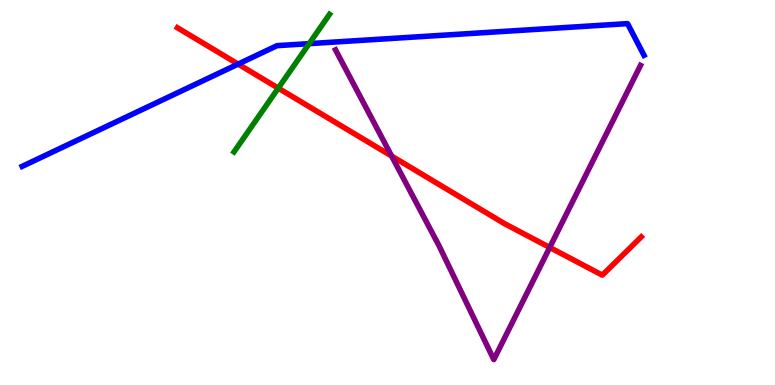[{'lines': ['blue', 'red'], 'intersections': [{'x': 3.07, 'y': 8.34}]}, {'lines': ['green', 'red'], 'intersections': [{'x': 3.59, 'y': 7.71}]}, {'lines': ['purple', 'red'], 'intersections': [{'x': 5.05, 'y': 5.95}, {'x': 7.09, 'y': 3.57}]}, {'lines': ['blue', 'green'], 'intersections': [{'x': 3.99, 'y': 8.87}]}, {'lines': ['blue', 'purple'], 'intersections': []}, {'lines': ['green', 'purple'], 'intersections': []}]